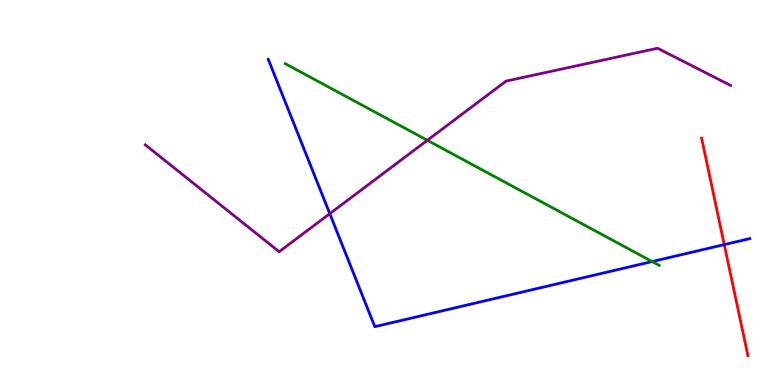[{'lines': ['blue', 'red'], 'intersections': [{'x': 9.35, 'y': 3.65}]}, {'lines': ['green', 'red'], 'intersections': []}, {'lines': ['purple', 'red'], 'intersections': []}, {'lines': ['blue', 'green'], 'intersections': [{'x': 8.41, 'y': 3.21}]}, {'lines': ['blue', 'purple'], 'intersections': [{'x': 4.26, 'y': 4.45}]}, {'lines': ['green', 'purple'], 'intersections': [{'x': 5.51, 'y': 6.36}]}]